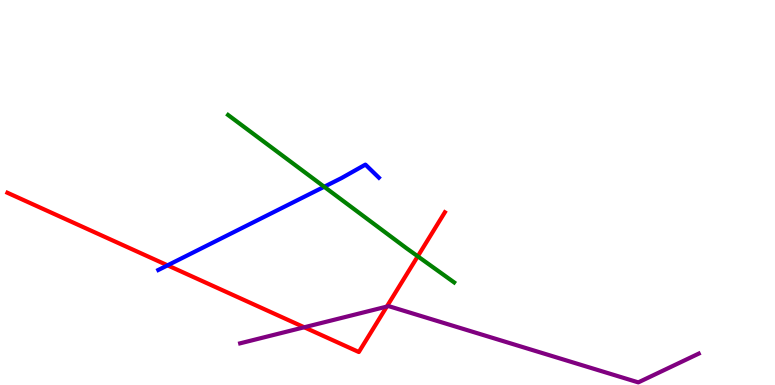[{'lines': ['blue', 'red'], 'intersections': [{'x': 2.16, 'y': 3.11}]}, {'lines': ['green', 'red'], 'intersections': [{'x': 5.39, 'y': 3.34}]}, {'lines': ['purple', 'red'], 'intersections': [{'x': 3.93, 'y': 1.5}, {'x': 4.99, 'y': 2.04}]}, {'lines': ['blue', 'green'], 'intersections': [{'x': 4.18, 'y': 5.15}]}, {'lines': ['blue', 'purple'], 'intersections': []}, {'lines': ['green', 'purple'], 'intersections': []}]